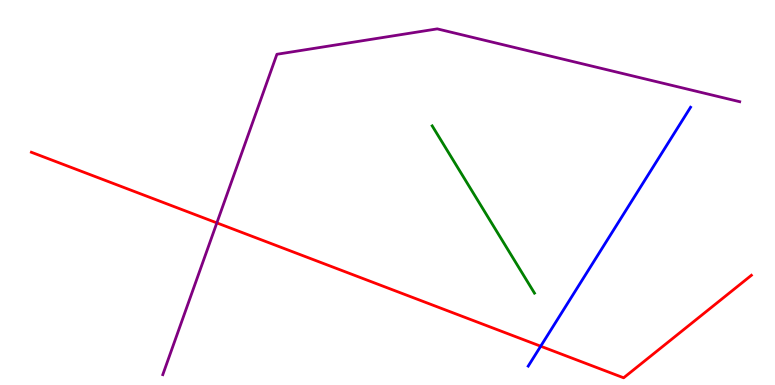[{'lines': ['blue', 'red'], 'intersections': [{'x': 6.98, 'y': 1.01}]}, {'lines': ['green', 'red'], 'intersections': []}, {'lines': ['purple', 'red'], 'intersections': [{'x': 2.8, 'y': 4.21}]}, {'lines': ['blue', 'green'], 'intersections': []}, {'lines': ['blue', 'purple'], 'intersections': []}, {'lines': ['green', 'purple'], 'intersections': []}]